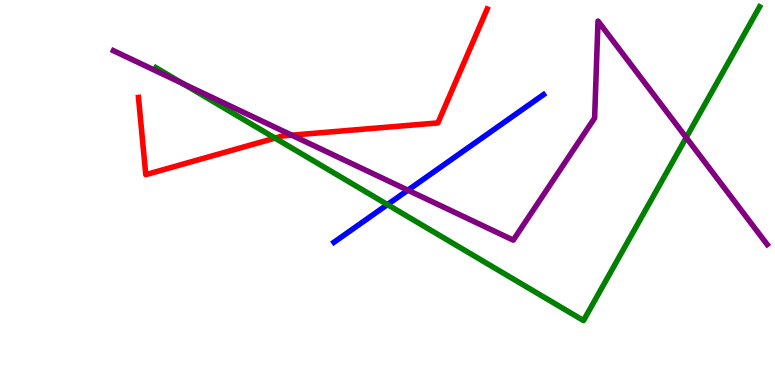[{'lines': ['blue', 'red'], 'intersections': []}, {'lines': ['green', 'red'], 'intersections': [{'x': 3.55, 'y': 6.41}]}, {'lines': ['purple', 'red'], 'intersections': [{'x': 3.76, 'y': 6.49}]}, {'lines': ['blue', 'green'], 'intersections': [{'x': 5.0, 'y': 4.69}]}, {'lines': ['blue', 'purple'], 'intersections': [{'x': 5.26, 'y': 5.06}]}, {'lines': ['green', 'purple'], 'intersections': [{'x': 2.36, 'y': 7.83}, {'x': 8.85, 'y': 6.43}]}]